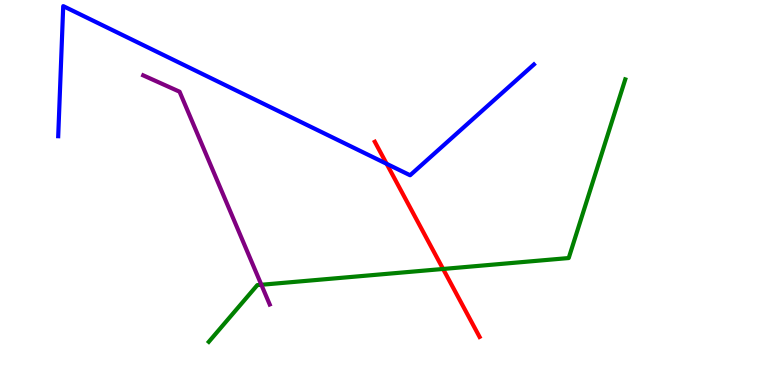[{'lines': ['blue', 'red'], 'intersections': [{'x': 4.99, 'y': 5.74}]}, {'lines': ['green', 'red'], 'intersections': [{'x': 5.72, 'y': 3.01}]}, {'lines': ['purple', 'red'], 'intersections': []}, {'lines': ['blue', 'green'], 'intersections': []}, {'lines': ['blue', 'purple'], 'intersections': []}, {'lines': ['green', 'purple'], 'intersections': [{'x': 3.37, 'y': 2.6}]}]